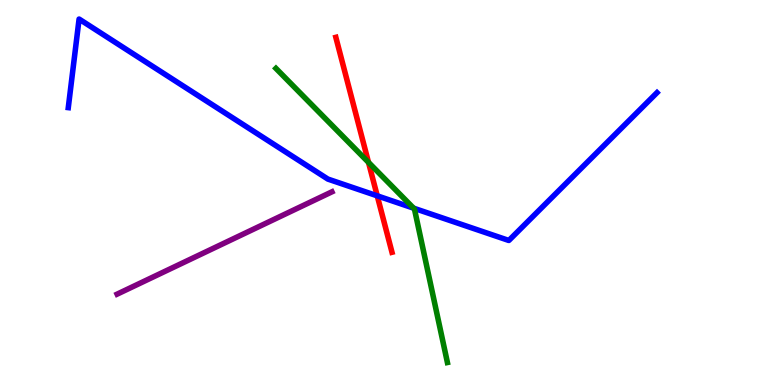[{'lines': ['blue', 'red'], 'intersections': [{'x': 4.87, 'y': 4.91}]}, {'lines': ['green', 'red'], 'intersections': [{'x': 4.75, 'y': 5.78}]}, {'lines': ['purple', 'red'], 'intersections': []}, {'lines': ['blue', 'green'], 'intersections': [{'x': 5.34, 'y': 4.59}]}, {'lines': ['blue', 'purple'], 'intersections': []}, {'lines': ['green', 'purple'], 'intersections': []}]